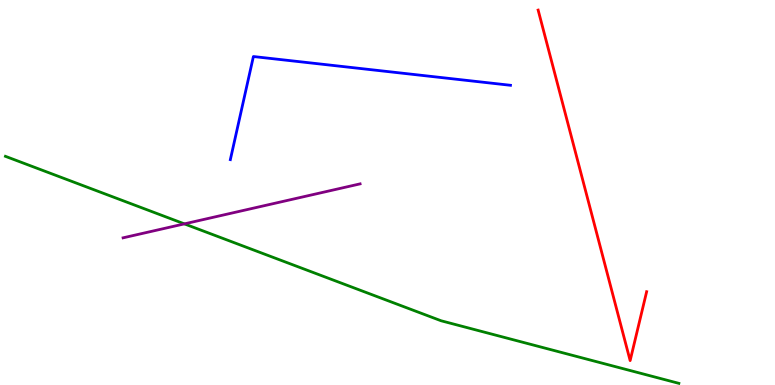[{'lines': ['blue', 'red'], 'intersections': []}, {'lines': ['green', 'red'], 'intersections': []}, {'lines': ['purple', 'red'], 'intersections': []}, {'lines': ['blue', 'green'], 'intersections': []}, {'lines': ['blue', 'purple'], 'intersections': []}, {'lines': ['green', 'purple'], 'intersections': [{'x': 2.38, 'y': 4.19}]}]